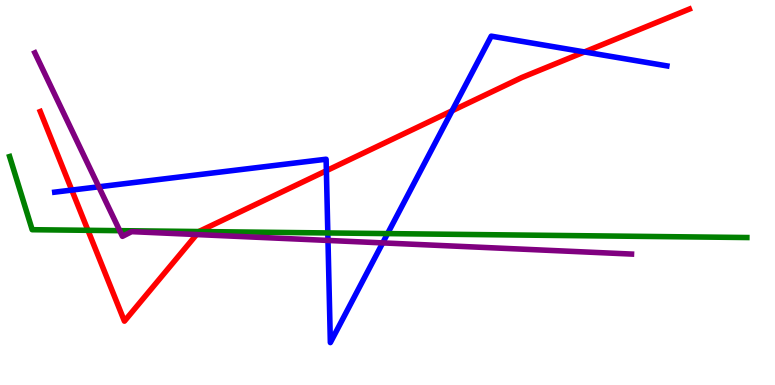[{'lines': ['blue', 'red'], 'intersections': [{'x': 0.926, 'y': 5.06}, {'x': 4.21, 'y': 5.57}, {'x': 5.83, 'y': 7.12}, {'x': 7.54, 'y': 8.65}]}, {'lines': ['green', 'red'], 'intersections': [{'x': 1.13, 'y': 4.02}, {'x': 2.57, 'y': 3.99}]}, {'lines': ['purple', 'red'], 'intersections': [{'x': 2.54, 'y': 3.91}]}, {'lines': ['blue', 'green'], 'intersections': [{'x': 4.23, 'y': 3.95}, {'x': 5.0, 'y': 3.93}]}, {'lines': ['blue', 'purple'], 'intersections': [{'x': 1.27, 'y': 5.15}, {'x': 4.23, 'y': 3.75}, {'x': 4.94, 'y': 3.69}]}, {'lines': ['green', 'purple'], 'intersections': [{'x': 1.54, 'y': 4.01}]}]